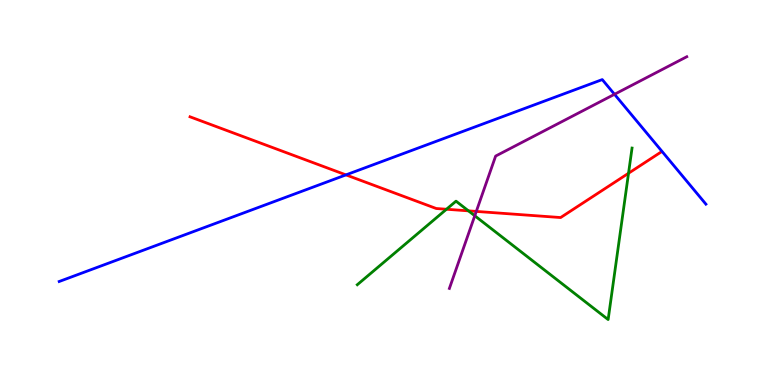[{'lines': ['blue', 'red'], 'intersections': [{'x': 4.46, 'y': 5.46}]}, {'lines': ['green', 'red'], 'intersections': [{'x': 5.76, 'y': 4.56}, {'x': 6.04, 'y': 4.52}, {'x': 8.11, 'y': 5.5}]}, {'lines': ['purple', 'red'], 'intersections': [{'x': 6.15, 'y': 4.51}]}, {'lines': ['blue', 'green'], 'intersections': []}, {'lines': ['blue', 'purple'], 'intersections': [{'x': 7.93, 'y': 7.55}]}, {'lines': ['green', 'purple'], 'intersections': [{'x': 6.13, 'y': 4.4}]}]